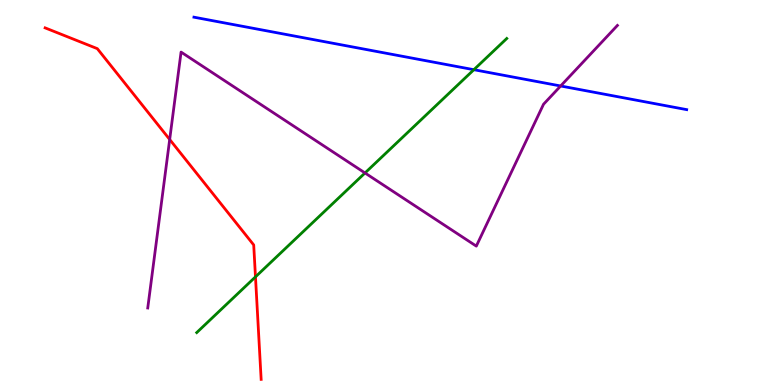[{'lines': ['blue', 'red'], 'intersections': []}, {'lines': ['green', 'red'], 'intersections': [{'x': 3.3, 'y': 2.81}]}, {'lines': ['purple', 'red'], 'intersections': [{'x': 2.19, 'y': 6.38}]}, {'lines': ['blue', 'green'], 'intersections': [{'x': 6.11, 'y': 8.19}]}, {'lines': ['blue', 'purple'], 'intersections': [{'x': 7.23, 'y': 7.77}]}, {'lines': ['green', 'purple'], 'intersections': [{'x': 4.71, 'y': 5.51}]}]